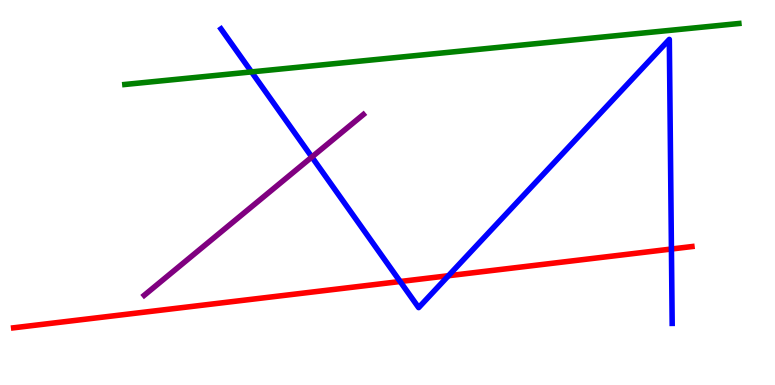[{'lines': ['blue', 'red'], 'intersections': [{'x': 5.16, 'y': 2.69}, {'x': 5.79, 'y': 2.84}, {'x': 8.66, 'y': 3.53}]}, {'lines': ['green', 'red'], 'intersections': []}, {'lines': ['purple', 'red'], 'intersections': []}, {'lines': ['blue', 'green'], 'intersections': [{'x': 3.25, 'y': 8.13}]}, {'lines': ['blue', 'purple'], 'intersections': [{'x': 4.02, 'y': 5.92}]}, {'lines': ['green', 'purple'], 'intersections': []}]